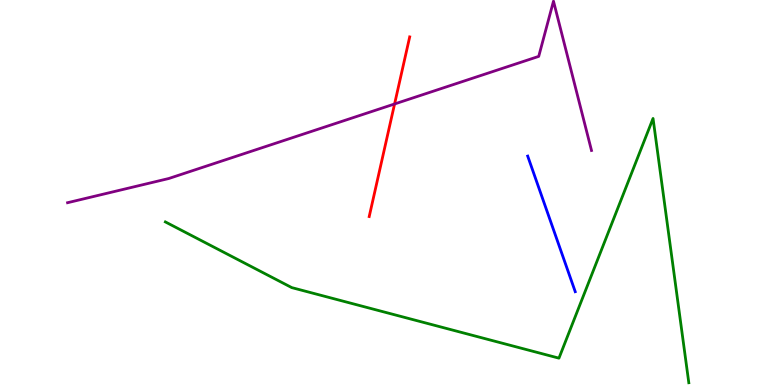[{'lines': ['blue', 'red'], 'intersections': []}, {'lines': ['green', 'red'], 'intersections': []}, {'lines': ['purple', 'red'], 'intersections': [{'x': 5.09, 'y': 7.3}]}, {'lines': ['blue', 'green'], 'intersections': []}, {'lines': ['blue', 'purple'], 'intersections': []}, {'lines': ['green', 'purple'], 'intersections': []}]